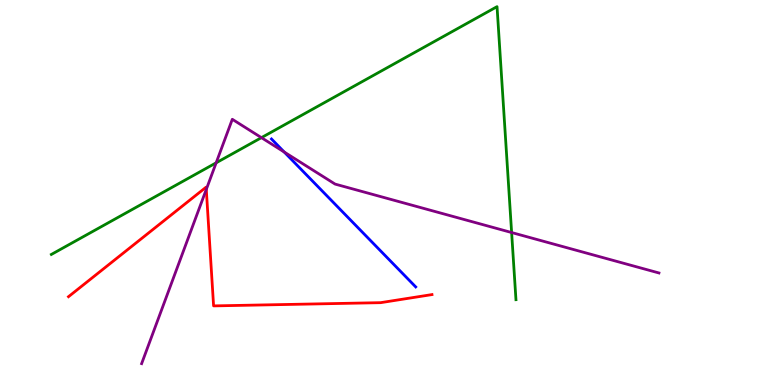[{'lines': ['blue', 'red'], 'intersections': []}, {'lines': ['green', 'red'], 'intersections': []}, {'lines': ['purple', 'red'], 'intersections': [{'x': 2.66, 'y': 5.08}]}, {'lines': ['blue', 'green'], 'intersections': []}, {'lines': ['blue', 'purple'], 'intersections': [{'x': 3.67, 'y': 6.05}]}, {'lines': ['green', 'purple'], 'intersections': [{'x': 2.79, 'y': 5.77}, {'x': 3.37, 'y': 6.42}, {'x': 6.6, 'y': 3.96}]}]